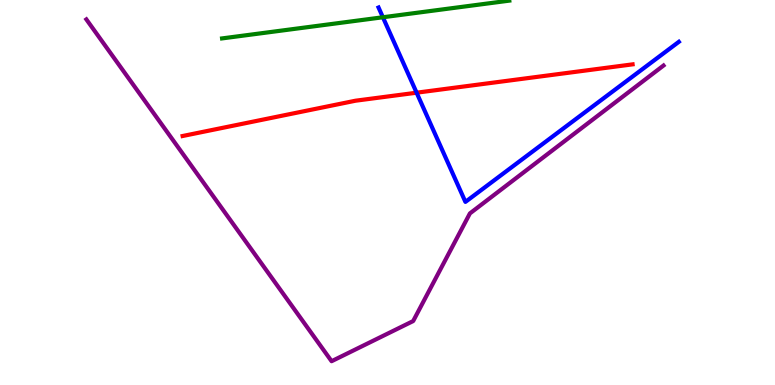[{'lines': ['blue', 'red'], 'intersections': [{'x': 5.38, 'y': 7.59}]}, {'lines': ['green', 'red'], 'intersections': []}, {'lines': ['purple', 'red'], 'intersections': []}, {'lines': ['blue', 'green'], 'intersections': [{'x': 4.94, 'y': 9.55}]}, {'lines': ['blue', 'purple'], 'intersections': []}, {'lines': ['green', 'purple'], 'intersections': []}]